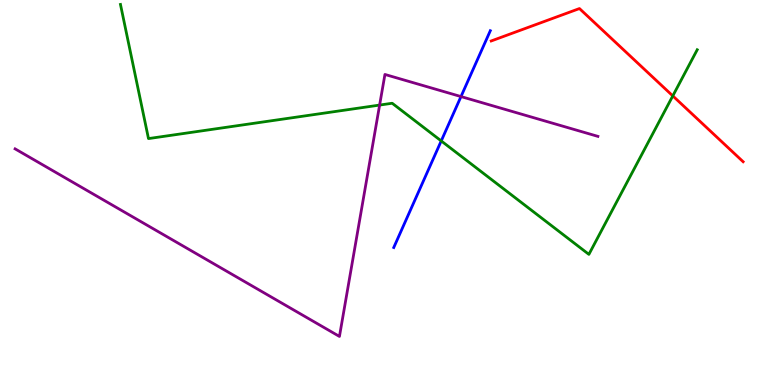[{'lines': ['blue', 'red'], 'intersections': []}, {'lines': ['green', 'red'], 'intersections': [{'x': 8.68, 'y': 7.51}]}, {'lines': ['purple', 'red'], 'intersections': []}, {'lines': ['blue', 'green'], 'intersections': [{'x': 5.69, 'y': 6.34}]}, {'lines': ['blue', 'purple'], 'intersections': [{'x': 5.95, 'y': 7.49}]}, {'lines': ['green', 'purple'], 'intersections': [{'x': 4.9, 'y': 7.27}]}]